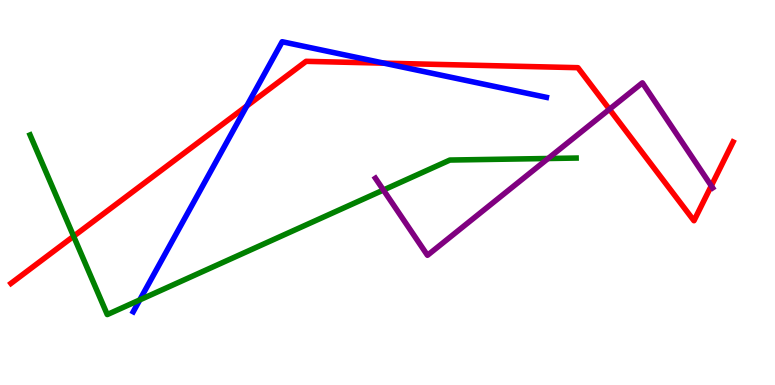[{'lines': ['blue', 'red'], 'intersections': [{'x': 3.18, 'y': 7.25}, {'x': 4.95, 'y': 8.36}]}, {'lines': ['green', 'red'], 'intersections': [{'x': 0.95, 'y': 3.86}]}, {'lines': ['purple', 'red'], 'intersections': [{'x': 7.86, 'y': 7.16}, {'x': 9.18, 'y': 5.17}]}, {'lines': ['blue', 'green'], 'intersections': [{'x': 1.8, 'y': 2.21}]}, {'lines': ['blue', 'purple'], 'intersections': []}, {'lines': ['green', 'purple'], 'intersections': [{'x': 4.95, 'y': 5.06}, {'x': 7.07, 'y': 5.88}]}]